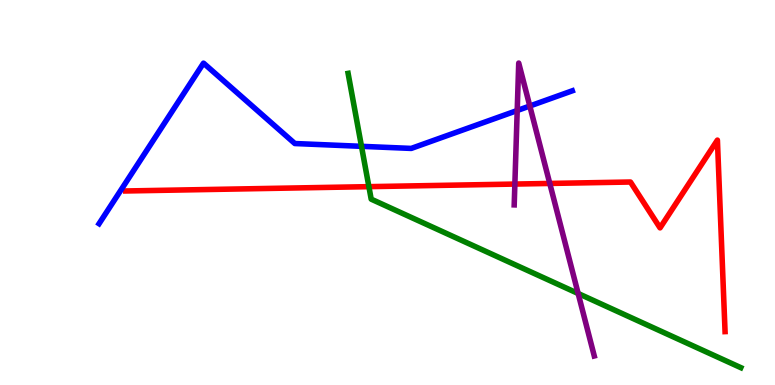[{'lines': ['blue', 'red'], 'intersections': []}, {'lines': ['green', 'red'], 'intersections': [{'x': 4.76, 'y': 5.15}]}, {'lines': ['purple', 'red'], 'intersections': [{'x': 6.64, 'y': 5.22}, {'x': 7.09, 'y': 5.24}]}, {'lines': ['blue', 'green'], 'intersections': [{'x': 4.66, 'y': 6.2}]}, {'lines': ['blue', 'purple'], 'intersections': [{'x': 6.67, 'y': 7.13}, {'x': 6.84, 'y': 7.25}]}, {'lines': ['green', 'purple'], 'intersections': [{'x': 7.46, 'y': 2.38}]}]